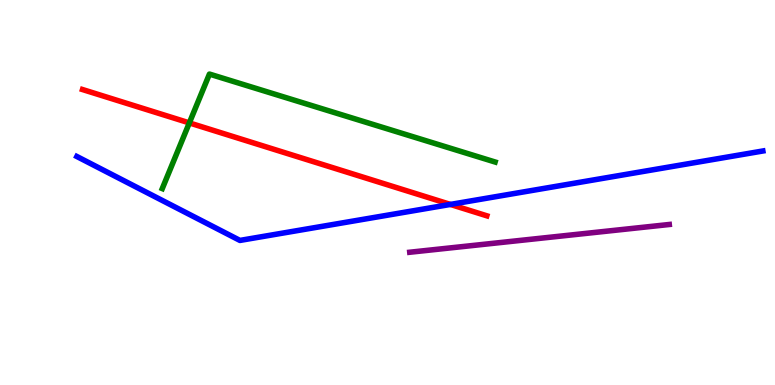[{'lines': ['blue', 'red'], 'intersections': [{'x': 5.81, 'y': 4.69}]}, {'lines': ['green', 'red'], 'intersections': [{'x': 2.44, 'y': 6.81}]}, {'lines': ['purple', 'red'], 'intersections': []}, {'lines': ['blue', 'green'], 'intersections': []}, {'lines': ['blue', 'purple'], 'intersections': []}, {'lines': ['green', 'purple'], 'intersections': []}]